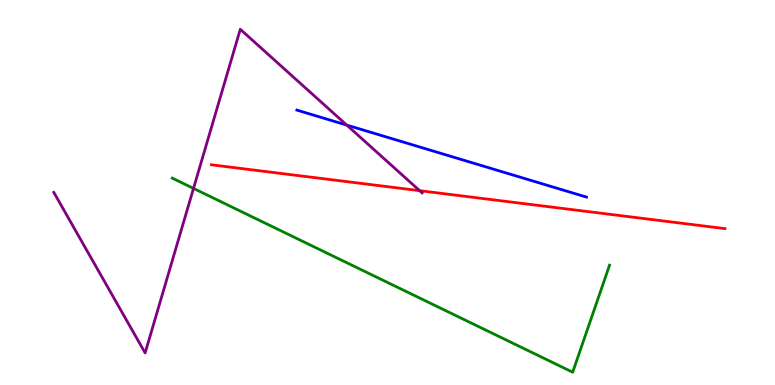[{'lines': ['blue', 'red'], 'intersections': []}, {'lines': ['green', 'red'], 'intersections': []}, {'lines': ['purple', 'red'], 'intersections': [{'x': 5.41, 'y': 5.05}]}, {'lines': ['blue', 'green'], 'intersections': []}, {'lines': ['blue', 'purple'], 'intersections': [{'x': 4.47, 'y': 6.75}]}, {'lines': ['green', 'purple'], 'intersections': [{'x': 2.5, 'y': 5.11}]}]